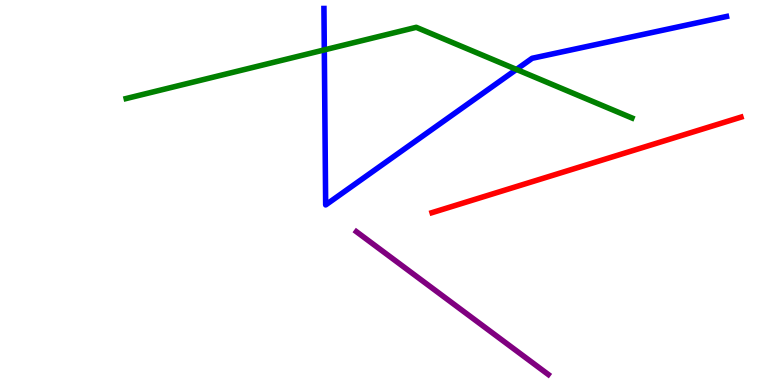[{'lines': ['blue', 'red'], 'intersections': []}, {'lines': ['green', 'red'], 'intersections': []}, {'lines': ['purple', 'red'], 'intersections': []}, {'lines': ['blue', 'green'], 'intersections': [{'x': 4.18, 'y': 8.7}, {'x': 6.66, 'y': 8.2}]}, {'lines': ['blue', 'purple'], 'intersections': []}, {'lines': ['green', 'purple'], 'intersections': []}]